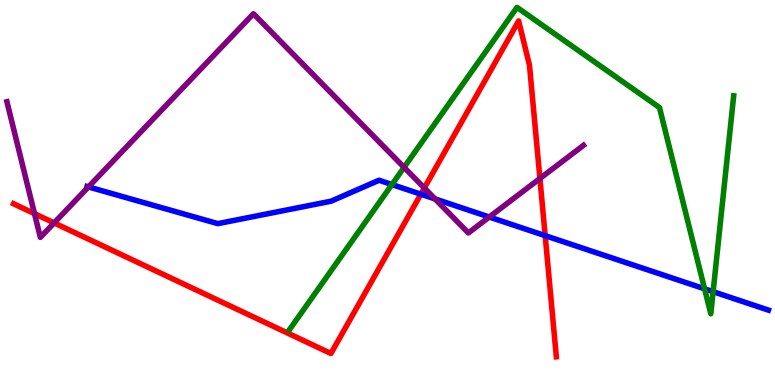[{'lines': ['blue', 'red'], 'intersections': [{'x': 5.43, 'y': 4.96}, {'x': 7.03, 'y': 3.88}]}, {'lines': ['green', 'red'], 'intersections': []}, {'lines': ['purple', 'red'], 'intersections': [{'x': 0.445, 'y': 4.45}, {'x': 0.698, 'y': 4.21}, {'x': 5.48, 'y': 5.12}, {'x': 6.97, 'y': 5.36}]}, {'lines': ['blue', 'green'], 'intersections': [{'x': 5.06, 'y': 5.21}, {'x': 9.09, 'y': 2.5}, {'x': 9.2, 'y': 2.42}]}, {'lines': ['blue', 'purple'], 'intersections': [{'x': 1.14, 'y': 5.15}, {'x': 5.61, 'y': 4.83}, {'x': 6.31, 'y': 4.36}]}, {'lines': ['green', 'purple'], 'intersections': [{'x': 5.21, 'y': 5.65}]}]